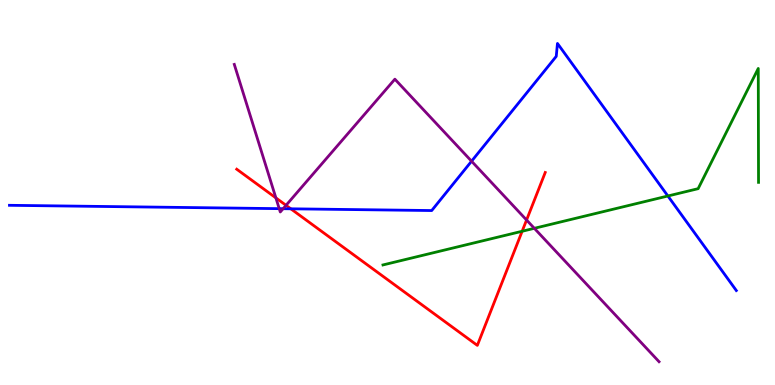[{'lines': ['blue', 'red'], 'intersections': [{'x': 3.75, 'y': 4.58}]}, {'lines': ['green', 'red'], 'intersections': [{'x': 6.74, 'y': 3.99}]}, {'lines': ['purple', 'red'], 'intersections': [{'x': 3.56, 'y': 4.86}, {'x': 3.69, 'y': 4.67}, {'x': 6.79, 'y': 4.29}]}, {'lines': ['blue', 'green'], 'intersections': [{'x': 8.62, 'y': 4.91}]}, {'lines': ['blue', 'purple'], 'intersections': [{'x': 3.6, 'y': 4.58}, {'x': 3.65, 'y': 4.58}, {'x': 6.08, 'y': 5.81}]}, {'lines': ['green', 'purple'], 'intersections': [{'x': 6.89, 'y': 4.07}]}]